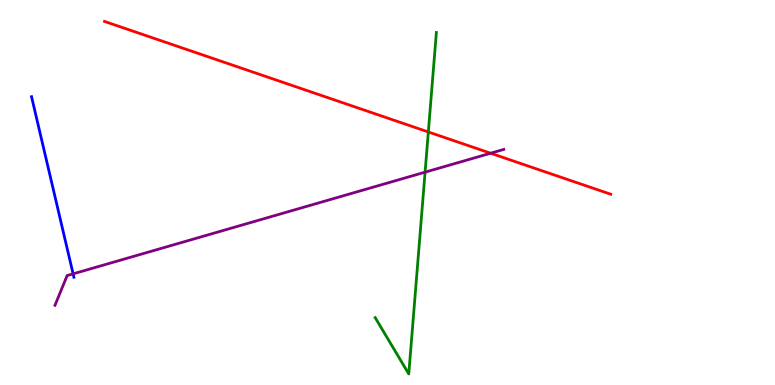[{'lines': ['blue', 'red'], 'intersections': []}, {'lines': ['green', 'red'], 'intersections': [{'x': 5.53, 'y': 6.57}]}, {'lines': ['purple', 'red'], 'intersections': [{'x': 6.33, 'y': 6.02}]}, {'lines': ['blue', 'green'], 'intersections': []}, {'lines': ['blue', 'purple'], 'intersections': [{'x': 0.943, 'y': 2.89}]}, {'lines': ['green', 'purple'], 'intersections': [{'x': 5.48, 'y': 5.53}]}]